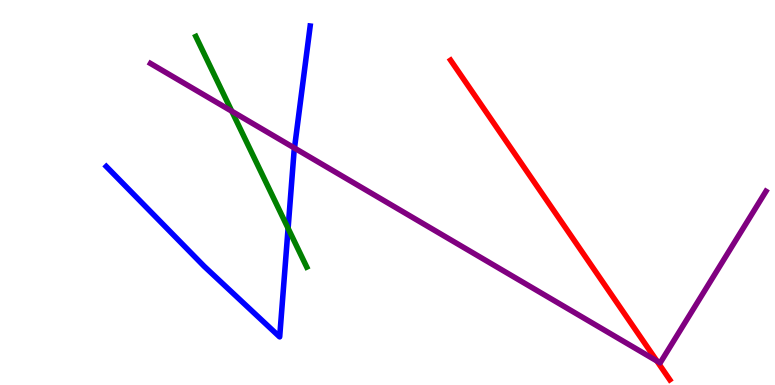[{'lines': ['blue', 'red'], 'intersections': []}, {'lines': ['green', 'red'], 'intersections': []}, {'lines': ['purple', 'red'], 'intersections': [{'x': 8.48, 'y': 0.624}]}, {'lines': ['blue', 'green'], 'intersections': [{'x': 3.72, 'y': 4.07}]}, {'lines': ['blue', 'purple'], 'intersections': [{'x': 3.8, 'y': 6.15}]}, {'lines': ['green', 'purple'], 'intersections': [{'x': 2.99, 'y': 7.11}]}]